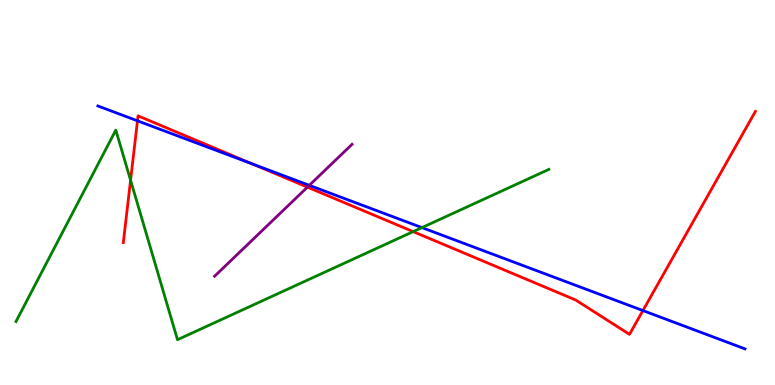[{'lines': ['blue', 'red'], 'intersections': [{'x': 1.77, 'y': 6.86}, {'x': 3.26, 'y': 5.74}, {'x': 8.3, 'y': 1.93}]}, {'lines': ['green', 'red'], 'intersections': [{'x': 1.68, 'y': 5.32}, {'x': 5.33, 'y': 3.98}]}, {'lines': ['purple', 'red'], 'intersections': [{'x': 3.97, 'y': 5.14}]}, {'lines': ['blue', 'green'], 'intersections': [{'x': 5.44, 'y': 4.09}]}, {'lines': ['blue', 'purple'], 'intersections': [{'x': 3.99, 'y': 5.19}]}, {'lines': ['green', 'purple'], 'intersections': []}]